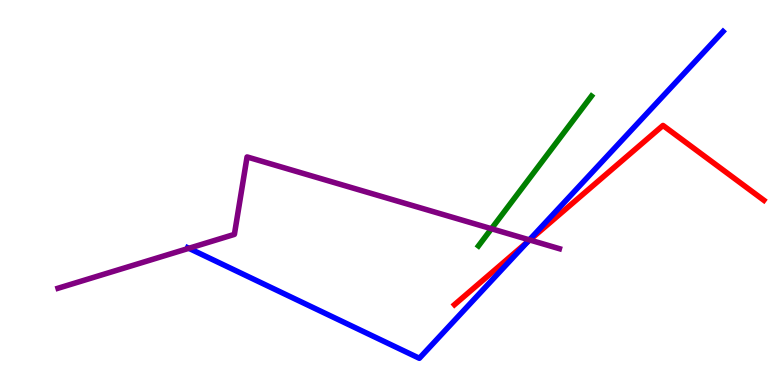[{'lines': ['blue', 'red'], 'intersections': [{'x': 6.81, 'y': 3.71}]}, {'lines': ['green', 'red'], 'intersections': []}, {'lines': ['purple', 'red'], 'intersections': [{'x': 6.84, 'y': 3.77}]}, {'lines': ['blue', 'green'], 'intersections': []}, {'lines': ['blue', 'purple'], 'intersections': [{'x': 2.44, 'y': 3.55}, {'x': 6.83, 'y': 3.77}]}, {'lines': ['green', 'purple'], 'intersections': [{'x': 6.34, 'y': 4.06}]}]